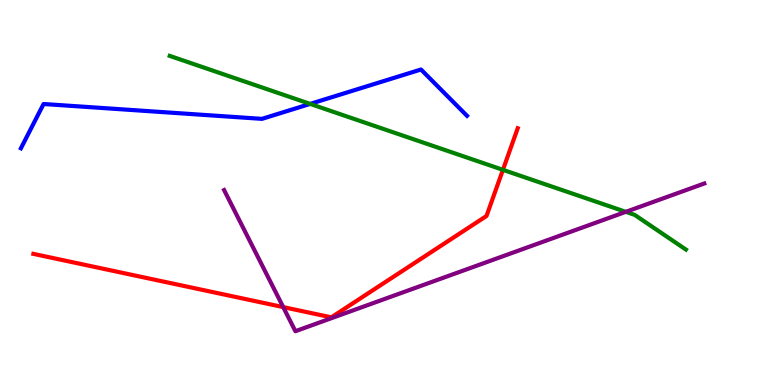[{'lines': ['blue', 'red'], 'intersections': []}, {'lines': ['green', 'red'], 'intersections': [{'x': 6.49, 'y': 5.59}]}, {'lines': ['purple', 'red'], 'intersections': [{'x': 3.65, 'y': 2.02}]}, {'lines': ['blue', 'green'], 'intersections': [{'x': 4.0, 'y': 7.3}]}, {'lines': ['blue', 'purple'], 'intersections': []}, {'lines': ['green', 'purple'], 'intersections': [{'x': 8.07, 'y': 4.5}]}]